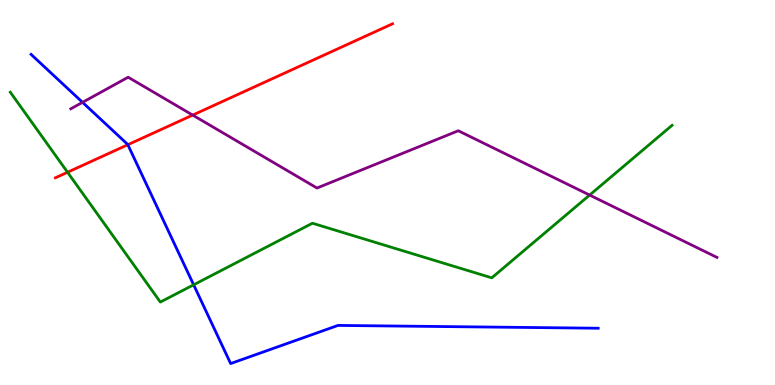[{'lines': ['blue', 'red'], 'intersections': [{'x': 1.65, 'y': 6.24}]}, {'lines': ['green', 'red'], 'intersections': [{'x': 0.871, 'y': 5.53}]}, {'lines': ['purple', 'red'], 'intersections': [{'x': 2.49, 'y': 7.01}]}, {'lines': ['blue', 'green'], 'intersections': [{'x': 2.5, 'y': 2.6}]}, {'lines': ['blue', 'purple'], 'intersections': [{'x': 1.07, 'y': 7.34}]}, {'lines': ['green', 'purple'], 'intersections': [{'x': 7.61, 'y': 4.93}]}]